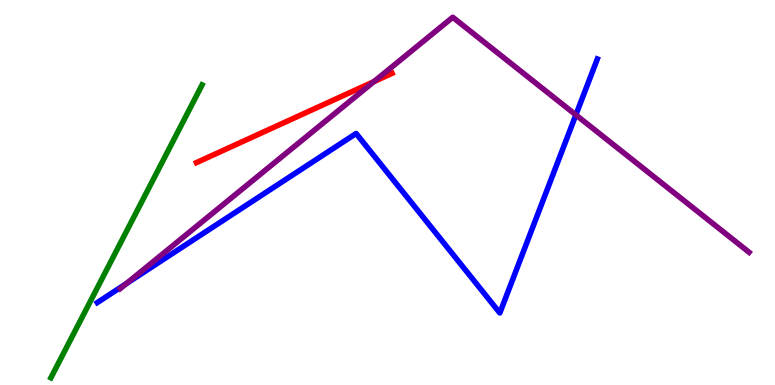[{'lines': ['blue', 'red'], 'intersections': []}, {'lines': ['green', 'red'], 'intersections': []}, {'lines': ['purple', 'red'], 'intersections': [{'x': 4.82, 'y': 7.88}]}, {'lines': ['blue', 'green'], 'intersections': []}, {'lines': ['blue', 'purple'], 'intersections': [{'x': 1.63, 'y': 2.63}, {'x': 7.43, 'y': 7.02}]}, {'lines': ['green', 'purple'], 'intersections': []}]